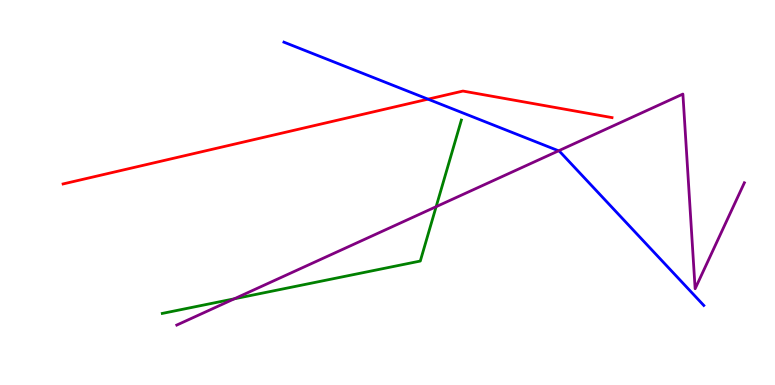[{'lines': ['blue', 'red'], 'intersections': [{'x': 5.52, 'y': 7.42}]}, {'lines': ['green', 'red'], 'intersections': []}, {'lines': ['purple', 'red'], 'intersections': []}, {'lines': ['blue', 'green'], 'intersections': []}, {'lines': ['blue', 'purple'], 'intersections': [{'x': 7.21, 'y': 6.08}]}, {'lines': ['green', 'purple'], 'intersections': [{'x': 3.02, 'y': 2.24}, {'x': 5.63, 'y': 4.63}]}]